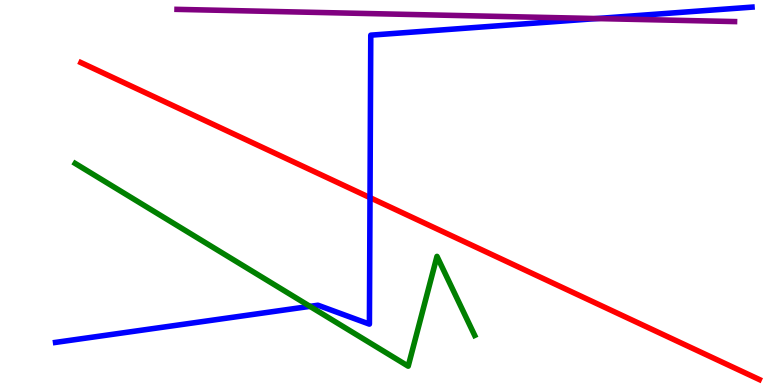[{'lines': ['blue', 'red'], 'intersections': [{'x': 4.77, 'y': 4.87}]}, {'lines': ['green', 'red'], 'intersections': []}, {'lines': ['purple', 'red'], 'intersections': []}, {'lines': ['blue', 'green'], 'intersections': [{'x': 4.0, 'y': 2.04}]}, {'lines': ['blue', 'purple'], 'intersections': [{'x': 7.7, 'y': 9.52}]}, {'lines': ['green', 'purple'], 'intersections': []}]